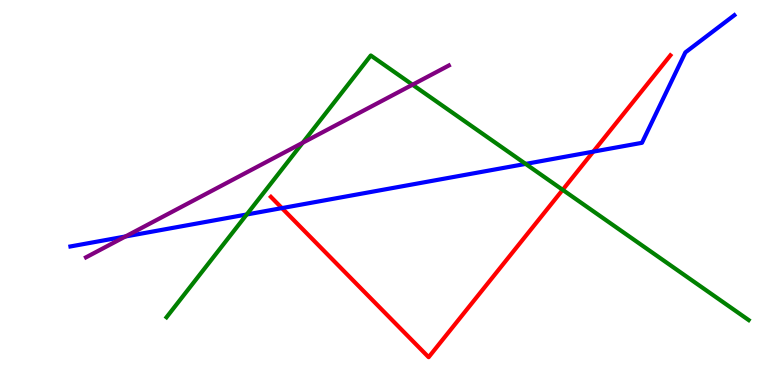[{'lines': ['blue', 'red'], 'intersections': [{'x': 3.64, 'y': 4.59}, {'x': 7.65, 'y': 6.06}]}, {'lines': ['green', 'red'], 'intersections': [{'x': 7.26, 'y': 5.07}]}, {'lines': ['purple', 'red'], 'intersections': []}, {'lines': ['blue', 'green'], 'intersections': [{'x': 3.18, 'y': 4.43}, {'x': 6.78, 'y': 5.74}]}, {'lines': ['blue', 'purple'], 'intersections': [{'x': 1.62, 'y': 3.86}]}, {'lines': ['green', 'purple'], 'intersections': [{'x': 3.91, 'y': 6.29}, {'x': 5.32, 'y': 7.8}]}]